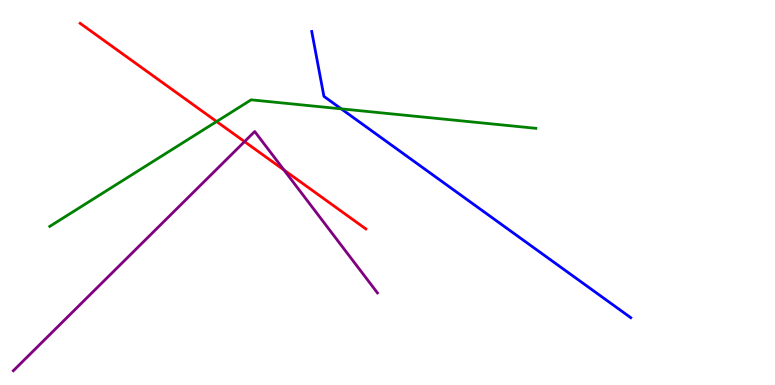[{'lines': ['blue', 'red'], 'intersections': []}, {'lines': ['green', 'red'], 'intersections': [{'x': 2.8, 'y': 6.84}]}, {'lines': ['purple', 'red'], 'intersections': [{'x': 3.16, 'y': 6.32}, {'x': 3.66, 'y': 5.58}]}, {'lines': ['blue', 'green'], 'intersections': [{'x': 4.4, 'y': 7.17}]}, {'lines': ['blue', 'purple'], 'intersections': []}, {'lines': ['green', 'purple'], 'intersections': []}]